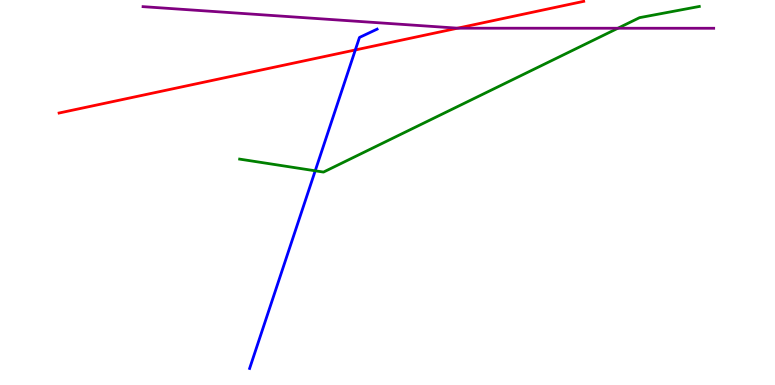[{'lines': ['blue', 'red'], 'intersections': [{'x': 4.58, 'y': 8.7}]}, {'lines': ['green', 'red'], 'intersections': []}, {'lines': ['purple', 'red'], 'intersections': [{'x': 5.9, 'y': 9.27}]}, {'lines': ['blue', 'green'], 'intersections': [{'x': 4.07, 'y': 5.56}]}, {'lines': ['blue', 'purple'], 'intersections': []}, {'lines': ['green', 'purple'], 'intersections': [{'x': 7.97, 'y': 9.27}]}]